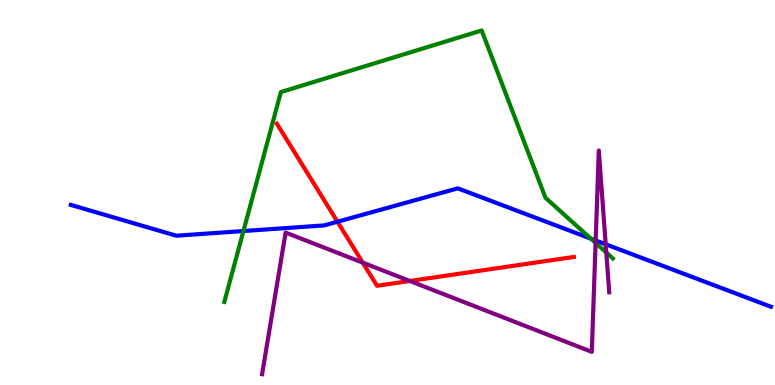[{'lines': ['blue', 'red'], 'intersections': [{'x': 4.35, 'y': 4.24}]}, {'lines': ['green', 'red'], 'intersections': []}, {'lines': ['purple', 'red'], 'intersections': [{'x': 4.68, 'y': 3.18}, {'x': 5.29, 'y': 2.7}]}, {'lines': ['blue', 'green'], 'intersections': [{'x': 3.14, 'y': 4.0}, {'x': 7.62, 'y': 3.8}]}, {'lines': ['blue', 'purple'], 'intersections': [{'x': 7.69, 'y': 3.75}, {'x': 7.82, 'y': 3.66}]}, {'lines': ['green', 'purple'], 'intersections': [{'x': 7.69, 'y': 3.69}, {'x': 7.82, 'y': 3.44}]}]